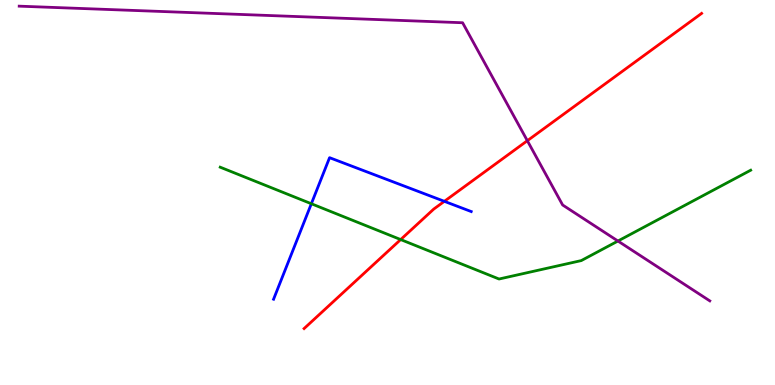[{'lines': ['blue', 'red'], 'intersections': [{'x': 5.73, 'y': 4.77}]}, {'lines': ['green', 'red'], 'intersections': [{'x': 5.17, 'y': 3.78}]}, {'lines': ['purple', 'red'], 'intersections': [{'x': 6.8, 'y': 6.35}]}, {'lines': ['blue', 'green'], 'intersections': [{'x': 4.02, 'y': 4.71}]}, {'lines': ['blue', 'purple'], 'intersections': []}, {'lines': ['green', 'purple'], 'intersections': [{'x': 7.97, 'y': 3.74}]}]